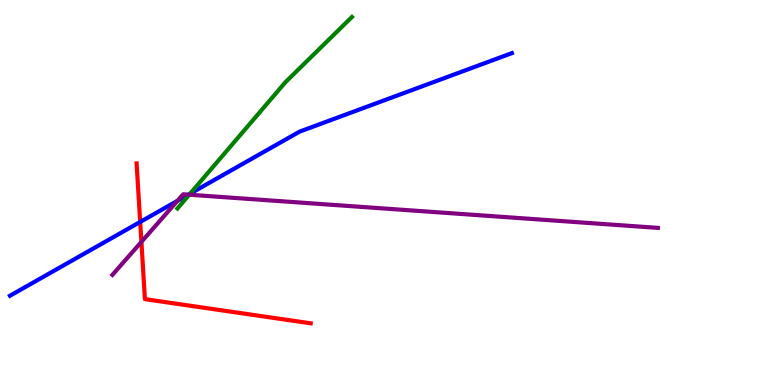[{'lines': ['blue', 'red'], 'intersections': [{'x': 1.81, 'y': 4.24}]}, {'lines': ['green', 'red'], 'intersections': []}, {'lines': ['purple', 'red'], 'intersections': [{'x': 1.82, 'y': 3.72}]}, {'lines': ['blue', 'green'], 'intersections': [{'x': 2.45, 'y': 4.97}]}, {'lines': ['blue', 'purple'], 'intersections': [{'x': 2.29, 'y': 4.78}, {'x': 2.43, 'y': 4.94}]}, {'lines': ['green', 'purple'], 'intersections': [{'x': 2.44, 'y': 4.94}]}]